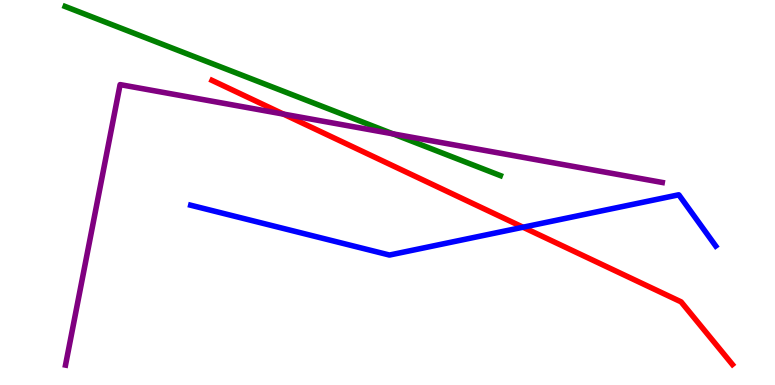[{'lines': ['blue', 'red'], 'intersections': [{'x': 6.75, 'y': 4.1}]}, {'lines': ['green', 'red'], 'intersections': []}, {'lines': ['purple', 'red'], 'intersections': [{'x': 3.66, 'y': 7.04}]}, {'lines': ['blue', 'green'], 'intersections': []}, {'lines': ['blue', 'purple'], 'intersections': []}, {'lines': ['green', 'purple'], 'intersections': [{'x': 5.07, 'y': 6.52}]}]